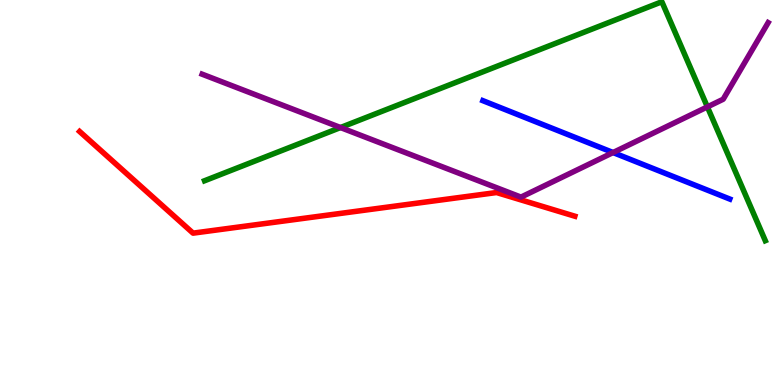[{'lines': ['blue', 'red'], 'intersections': []}, {'lines': ['green', 'red'], 'intersections': []}, {'lines': ['purple', 'red'], 'intersections': []}, {'lines': ['blue', 'green'], 'intersections': []}, {'lines': ['blue', 'purple'], 'intersections': [{'x': 7.91, 'y': 6.04}]}, {'lines': ['green', 'purple'], 'intersections': [{'x': 4.39, 'y': 6.69}, {'x': 9.13, 'y': 7.22}]}]